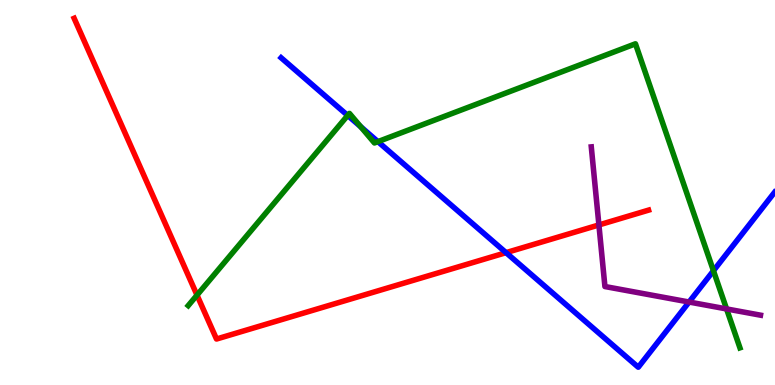[{'lines': ['blue', 'red'], 'intersections': [{'x': 6.53, 'y': 3.44}]}, {'lines': ['green', 'red'], 'intersections': [{'x': 2.54, 'y': 2.33}]}, {'lines': ['purple', 'red'], 'intersections': [{'x': 7.73, 'y': 4.16}]}, {'lines': ['blue', 'green'], 'intersections': [{'x': 4.49, 'y': 7.0}, {'x': 4.65, 'y': 6.71}, {'x': 4.88, 'y': 6.32}, {'x': 9.21, 'y': 2.97}]}, {'lines': ['blue', 'purple'], 'intersections': [{'x': 8.89, 'y': 2.16}]}, {'lines': ['green', 'purple'], 'intersections': [{'x': 9.38, 'y': 1.98}]}]